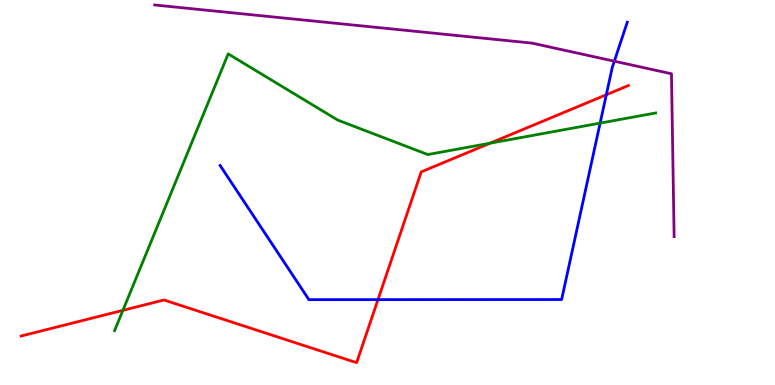[{'lines': ['blue', 'red'], 'intersections': [{'x': 4.88, 'y': 2.22}, {'x': 7.82, 'y': 7.54}]}, {'lines': ['green', 'red'], 'intersections': [{'x': 1.59, 'y': 1.94}, {'x': 6.32, 'y': 6.28}]}, {'lines': ['purple', 'red'], 'intersections': []}, {'lines': ['blue', 'green'], 'intersections': [{'x': 7.74, 'y': 6.8}]}, {'lines': ['blue', 'purple'], 'intersections': [{'x': 7.93, 'y': 8.41}]}, {'lines': ['green', 'purple'], 'intersections': []}]